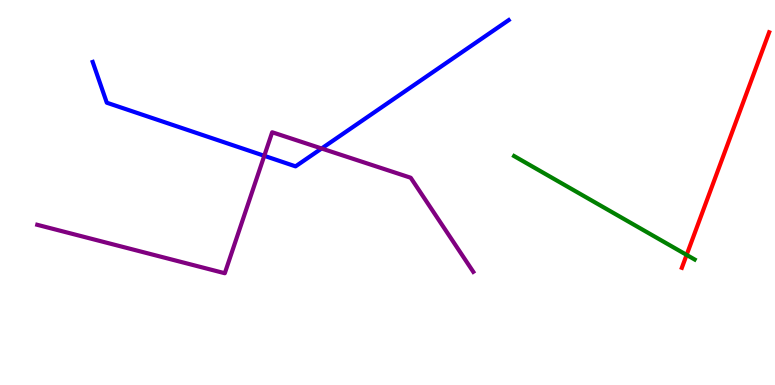[{'lines': ['blue', 'red'], 'intersections': []}, {'lines': ['green', 'red'], 'intersections': [{'x': 8.86, 'y': 3.38}]}, {'lines': ['purple', 'red'], 'intersections': []}, {'lines': ['blue', 'green'], 'intersections': []}, {'lines': ['blue', 'purple'], 'intersections': [{'x': 3.41, 'y': 5.95}, {'x': 4.15, 'y': 6.14}]}, {'lines': ['green', 'purple'], 'intersections': []}]